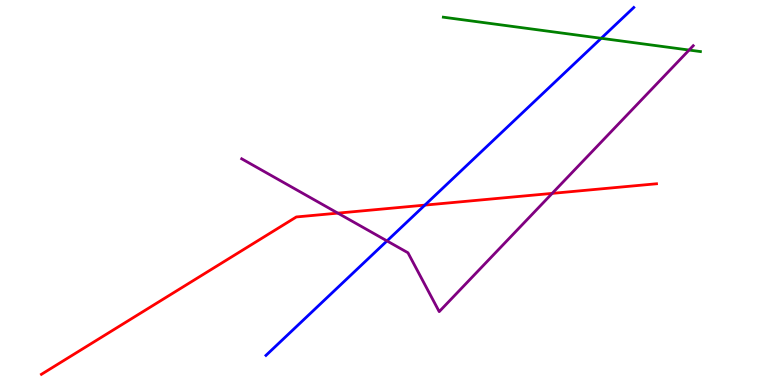[{'lines': ['blue', 'red'], 'intersections': [{'x': 5.48, 'y': 4.67}]}, {'lines': ['green', 'red'], 'intersections': []}, {'lines': ['purple', 'red'], 'intersections': [{'x': 4.36, 'y': 4.46}, {'x': 7.12, 'y': 4.98}]}, {'lines': ['blue', 'green'], 'intersections': [{'x': 7.76, 'y': 9.01}]}, {'lines': ['blue', 'purple'], 'intersections': [{'x': 4.99, 'y': 3.74}]}, {'lines': ['green', 'purple'], 'intersections': [{'x': 8.89, 'y': 8.7}]}]